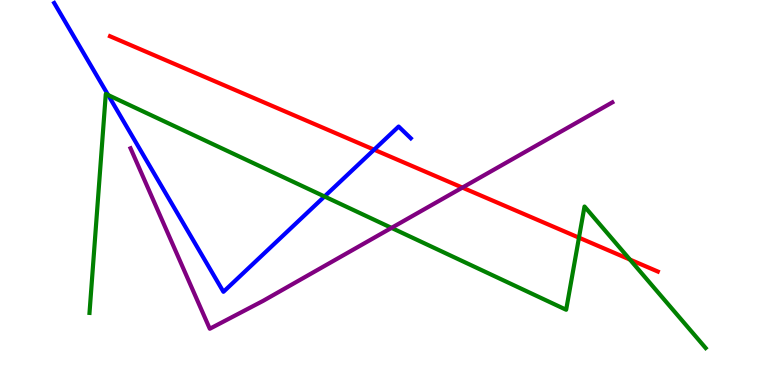[{'lines': ['blue', 'red'], 'intersections': [{'x': 4.83, 'y': 6.11}]}, {'lines': ['green', 'red'], 'intersections': [{'x': 7.47, 'y': 3.83}, {'x': 8.13, 'y': 3.26}]}, {'lines': ['purple', 'red'], 'intersections': [{'x': 5.97, 'y': 5.13}]}, {'lines': ['blue', 'green'], 'intersections': [{'x': 1.4, 'y': 7.53}, {'x': 4.19, 'y': 4.9}]}, {'lines': ['blue', 'purple'], 'intersections': []}, {'lines': ['green', 'purple'], 'intersections': [{'x': 5.05, 'y': 4.08}]}]